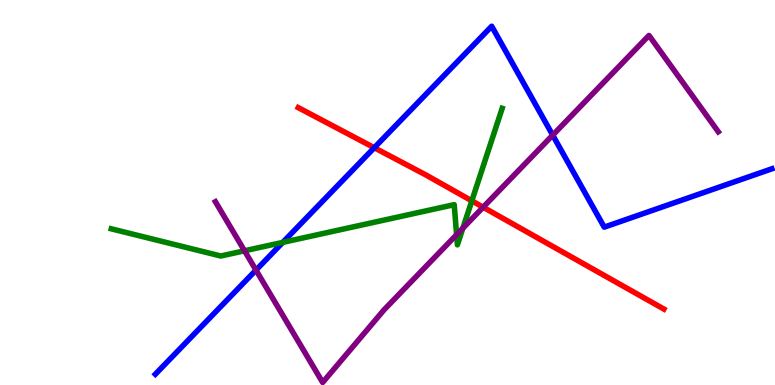[{'lines': ['blue', 'red'], 'intersections': [{'x': 4.83, 'y': 6.16}]}, {'lines': ['green', 'red'], 'intersections': [{'x': 6.09, 'y': 4.78}]}, {'lines': ['purple', 'red'], 'intersections': [{'x': 6.23, 'y': 4.62}]}, {'lines': ['blue', 'green'], 'intersections': [{'x': 3.65, 'y': 3.7}]}, {'lines': ['blue', 'purple'], 'intersections': [{'x': 3.3, 'y': 2.98}, {'x': 7.13, 'y': 6.49}]}, {'lines': ['green', 'purple'], 'intersections': [{'x': 3.16, 'y': 3.49}, {'x': 5.89, 'y': 3.9}, {'x': 5.97, 'y': 4.07}]}]